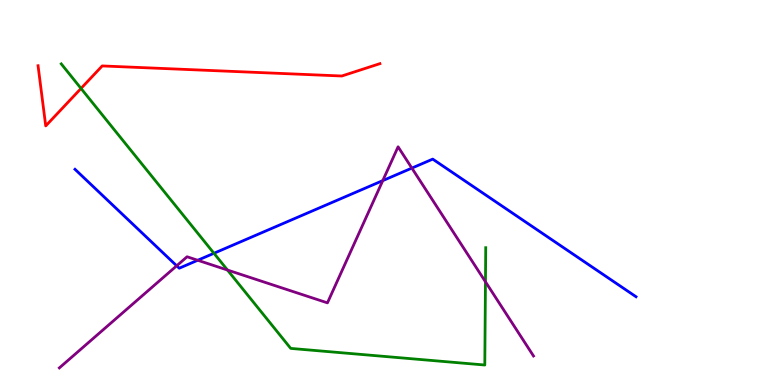[{'lines': ['blue', 'red'], 'intersections': []}, {'lines': ['green', 'red'], 'intersections': [{'x': 1.05, 'y': 7.7}]}, {'lines': ['purple', 'red'], 'intersections': []}, {'lines': ['blue', 'green'], 'intersections': [{'x': 2.76, 'y': 3.42}]}, {'lines': ['blue', 'purple'], 'intersections': [{'x': 2.28, 'y': 3.1}, {'x': 2.55, 'y': 3.24}, {'x': 4.94, 'y': 5.31}, {'x': 5.31, 'y': 5.63}]}, {'lines': ['green', 'purple'], 'intersections': [{'x': 2.94, 'y': 2.99}, {'x': 6.26, 'y': 2.68}]}]